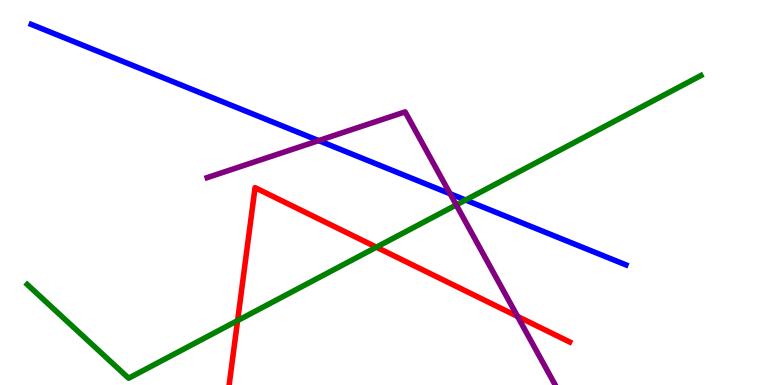[{'lines': ['blue', 'red'], 'intersections': []}, {'lines': ['green', 'red'], 'intersections': [{'x': 3.07, 'y': 1.67}, {'x': 4.86, 'y': 3.58}]}, {'lines': ['purple', 'red'], 'intersections': [{'x': 6.68, 'y': 1.78}]}, {'lines': ['blue', 'green'], 'intersections': [{'x': 6.01, 'y': 4.8}]}, {'lines': ['blue', 'purple'], 'intersections': [{'x': 4.11, 'y': 6.35}, {'x': 5.81, 'y': 4.97}]}, {'lines': ['green', 'purple'], 'intersections': [{'x': 5.89, 'y': 4.68}]}]